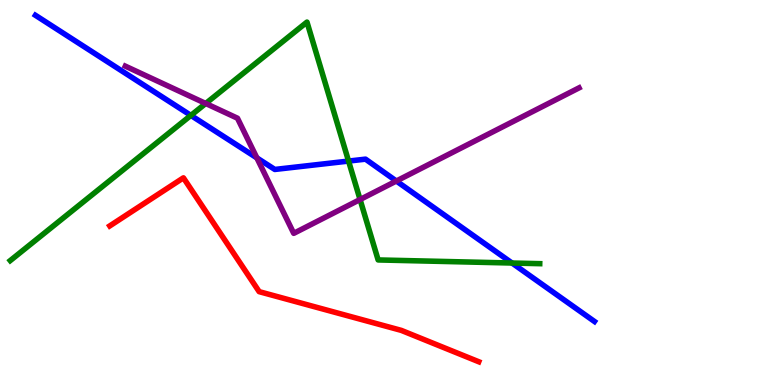[{'lines': ['blue', 'red'], 'intersections': []}, {'lines': ['green', 'red'], 'intersections': []}, {'lines': ['purple', 'red'], 'intersections': []}, {'lines': ['blue', 'green'], 'intersections': [{'x': 2.46, 'y': 7.0}, {'x': 4.5, 'y': 5.82}, {'x': 6.61, 'y': 3.17}]}, {'lines': ['blue', 'purple'], 'intersections': [{'x': 3.31, 'y': 5.9}, {'x': 5.11, 'y': 5.3}]}, {'lines': ['green', 'purple'], 'intersections': [{'x': 2.65, 'y': 7.31}, {'x': 4.65, 'y': 4.82}]}]